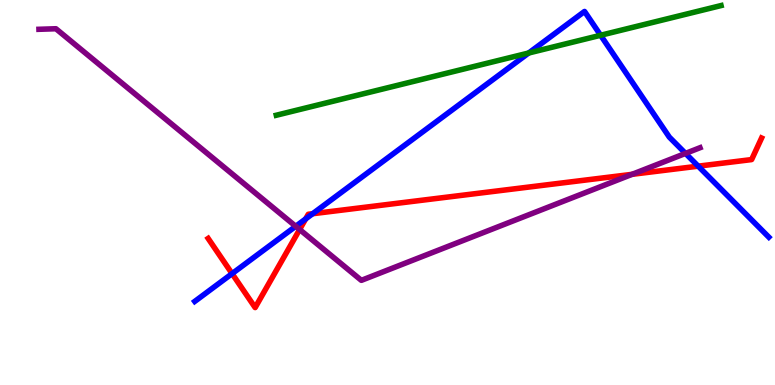[{'lines': ['blue', 'red'], 'intersections': [{'x': 2.99, 'y': 2.89}, {'x': 3.94, 'y': 4.31}, {'x': 4.03, 'y': 4.45}, {'x': 9.01, 'y': 5.68}]}, {'lines': ['green', 'red'], 'intersections': []}, {'lines': ['purple', 'red'], 'intersections': [{'x': 3.87, 'y': 4.04}, {'x': 8.16, 'y': 5.47}]}, {'lines': ['blue', 'green'], 'intersections': [{'x': 6.82, 'y': 8.62}, {'x': 7.75, 'y': 9.08}]}, {'lines': ['blue', 'purple'], 'intersections': [{'x': 3.82, 'y': 4.12}, {'x': 8.85, 'y': 6.02}]}, {'lines': ['green', 'purple'], 'intersections': []}]